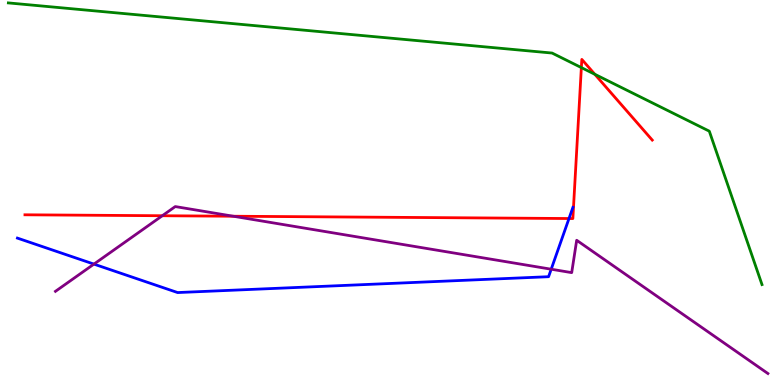[{'lines': ['blue', 'red'], 'intersections': [{'x': 7.34, 'y': 4.32}]}, {'lines': ['green', 'red'], 'intersections': [{'x': 7.5, 'y': 8.24}, {'x': 7.68, 'y': 8.07}]}, {'lines': ['purple', 'red'], 'intersections': [{'x': 2.09, 'y': 4.4}, {'x': 3.01, 'y': 4.38}]}, {'lines': ['blue', 'green'], 'intersections': []}, {'lines': ['blue', 'purple'], 'intersections': [{'x': 1.21, 'y': 3.14}, {'x': 7.11, 'y': 3.01}]}, {'lines': ['green', 'purple'], 'intersections': []}]